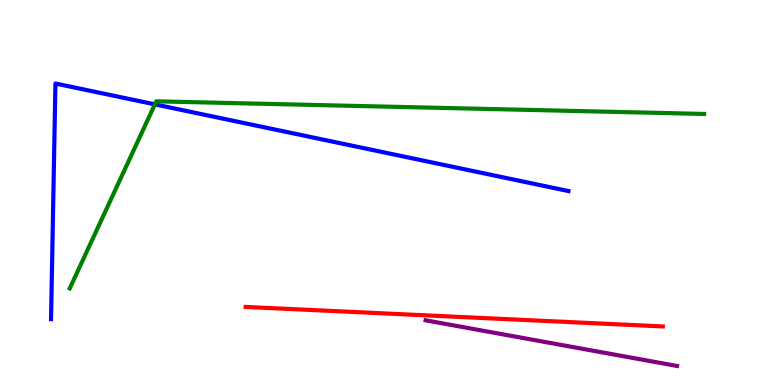[{'lines': ['blue', 'red'], 'intersections': []}, {'lines': ['green', 'red'], 'intersections': []}, {'lines': ['purple', 'red'], 'intersections': []}, {'lines': ['blue', 'green'], 'intersections': [{'x': 2.0, 'y': 7.29}]}, {'lines': ['blue', 'purple'], 'intersections': []}, {'lines': ['green', 'purple'], 'intersections': []}]